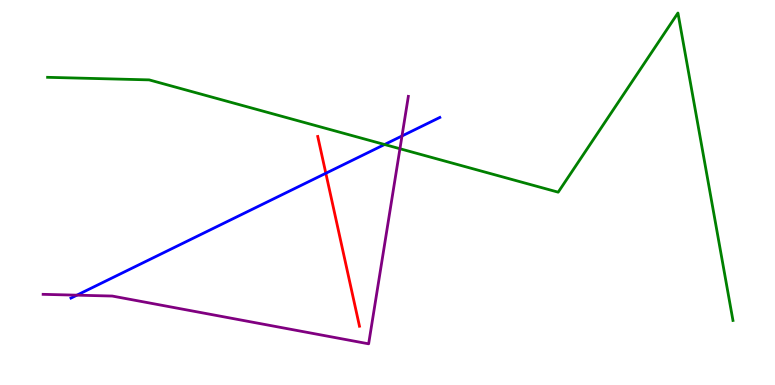[{'lines': ['blue', 'red'], 'intersections': [{'x': 4.2, 'y': 5.5}]}, {'lines': ['green', 'red'], 'intersections': []}, {'lines': ['purple', 'red'], 'intersections': []}, {'lines': ['blue', 'green'], 'intersections': [{'x': 4.96, 'y': 6.25}]}, {'lines': ['blue', 'purple'], 'intersections': [{'x': 0.992, 'y': 2.33}, {'x': 5.19, 'y': 6.47}]}, {'lines': ['green', 'purple'], 'intersections': [{'x': 5.16, 'y': 6.14}]}]